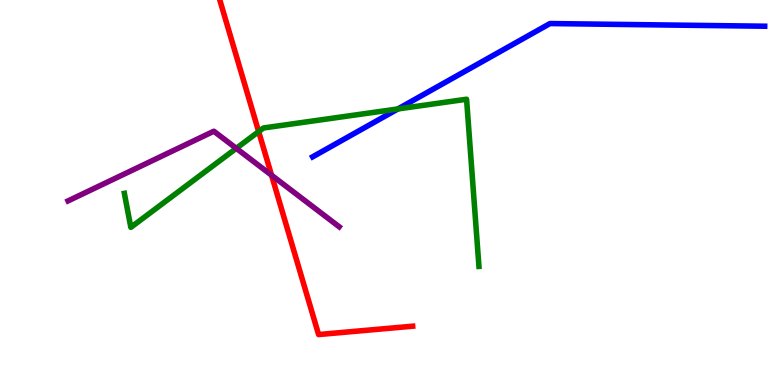[{'lines': ['blue', 'red'], 'intersections': []}, {'lines': ['green', 'red'], 'intersections': [{'x': 3.34, 'y': 6.58}]}, {'lines': ['purple', 'red'], 'intersections': [{'x': 3.5, 'y': 5.45}]}, {'lines': ['blue', 'green'], 'intersections': [{'x': 5.13, 'y': 7.17}]}, {'lines': ['blue', 'purple'], 'intersections': []}, {'lines': ['green', 'purple'], 'intersections': [{'x': 3.05, 'y': 6.15}]}]